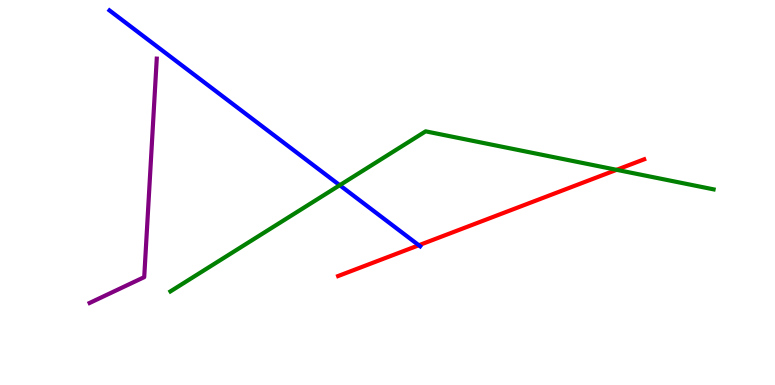[{'lines': ['blue', 'red'], 'intersections': [{'x': 5.4, 'y': 3.63}]}, {'lines': ['green', 'red'], 'intersections': [{'x': 7.96, 'y': 5.59}]}, {'lines': ['purple', 'red'], 'intersections': []}, {'lines': ['blue', 'green'], 'intersections': [{'x': 4.38, 'y': 5.19}]}, {'lines': ['blue', 'purple'], 'intersections': []}, {'lines': ['green', 'purple'], 'intersections': []}]